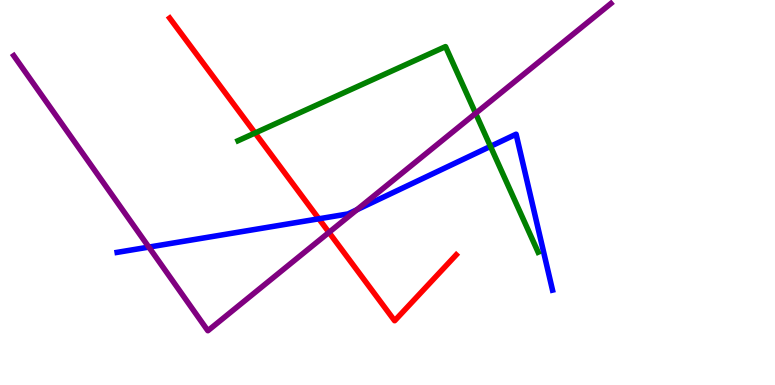[{'lines': ['blue', 'red'], 'intersections': [{'x': 4.11, 'y': 4.32}]}, {'lines': ['green', 'red'], 'intersections': [{'x': 3.29, 'y': 6.55}]}, {'lines': ['purple', 'red'], 'intersections': [{'x': 4.24, 'y': 3.96}]}, {'lines': ['blue', 'green'], 'intersections': [{'x': 6.33, 'y': 6.2}]}, {'lines': ['blue', 'purple'], 'intersections': [{'x': 1.92, 'y': 3.58}, {'x': 4.6, 'y': 4.55}]}, {'lines': ['green', 'purple'], 'intersections': [{'x': 6.14, 'y': 7.06}]}]